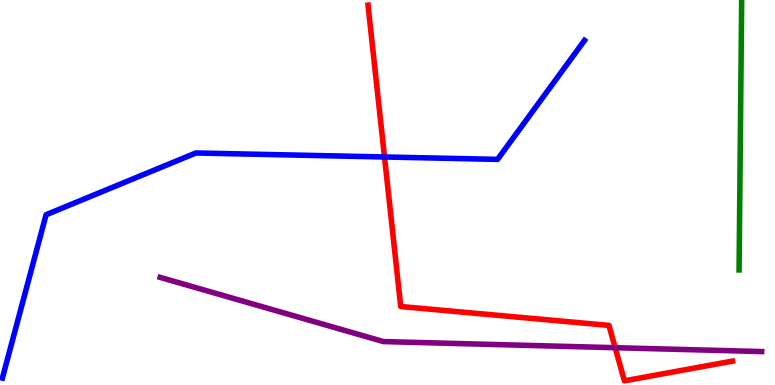[{'lines': ['blue', 'red'], 'intersections': [{'x': 4.96, 'y': 5.92}]}, {'lines': ['green', 'red'], 'intersections': []}, {'lines': ['purple', 'red'], 'intersections': [{'x': 7.94, 'y': 0.969}]}, {'lines': ['blue', 'green'], 'intersections': []}, {'lines': ['blue', 'purple'], 'intersections': []}, {'lines': ['green', 'purple'], 'intersections': []}]